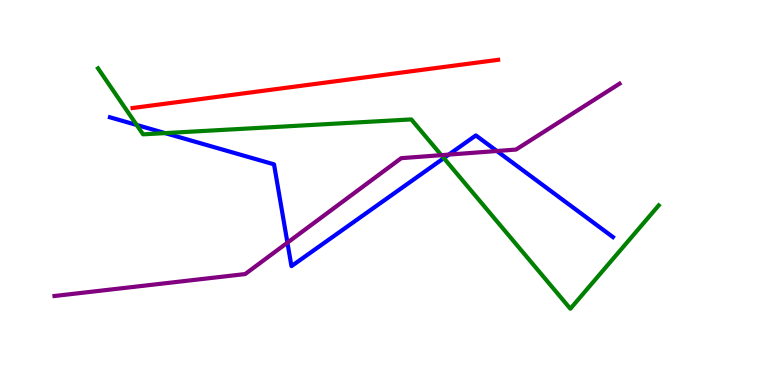[{'lines': ['blue', 'red'], 'intersections': []}, {'lines': ['green', 'red'], 'intersections': []}, {'lines': ['purple', 'red'], 'intersections': []}, {'lines': ['blue', 'green'], 'intersections': [{'x': 1.76, 'y': 6.75}, {'x': 2.13, 'y': 6.54}, {'x': 5.73, 'y': 5.89}]}, {'lines': ['blue', 'purple'], 'intersections': [{'x': 3.71, 'y': 3.7}, {'x': 5.79, 'y': 5.98}, {'x': 6.41, 'y': 6.08}]}, {'lines': ['green', 'purple'], 'intersections': [{'x': 5.69, 'y': 5.97}]}]